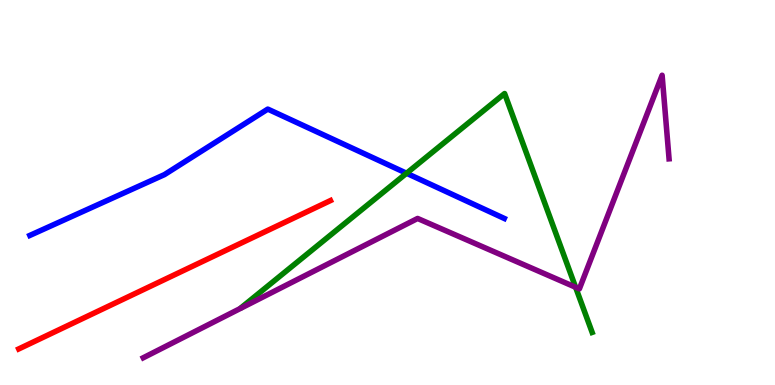[{'lines': ['blue', 'red'], 'intersections': []}, {'lines': ['green', 'red'], 'intersections': []}, {'lines': ['purple', 'red'], 'intersections': []}, {'lines': ['blue', 'green'], 'intersections': [{'x': 5.25, 'y': 5.5}]}, {'lines': ['blue', 'purple'], 'intersections': []}, {'lines': ['green', 'purple'], 'intersections': [{'x': 7.43, 'y': 2.54}]}]